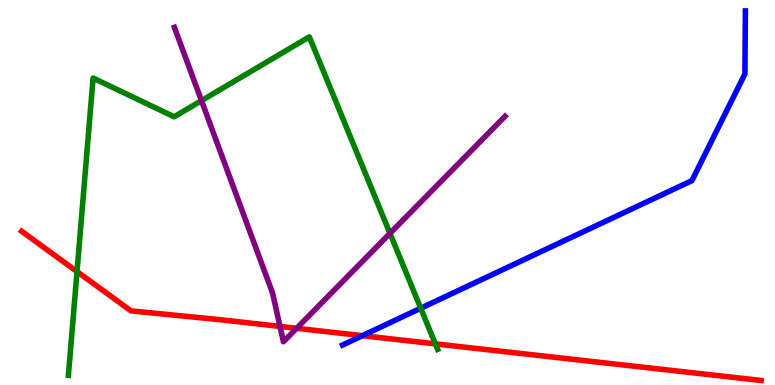[{'lines': ['blue', 'red'], 'intersections': [{'x': 4.68, 'y': 1.28}]}, {'lines': ['green', 'red'], 'intersections': [{'x': 0.994, 'y': 2.95}, {'x': 5.62, 'y': 1.07}]}, {'lines': ['purple', 'red'], 'intersections': [{'x': 3.61, 'y': 1.52}, {'x': 3.83, 'y': 1.47}]}, {'lines': ['blue', 'green'], 'intersections': [{'x': 5.43, 'y': 1.99}]}, {'lines': ['blue', 'purple'], 'intersections': []}, {'lines': ['green', 'purple'], 'intersections': [{'x': 2.6, 'y': 7.39}, {'x': 5.03, 'y': 3.94}]}]